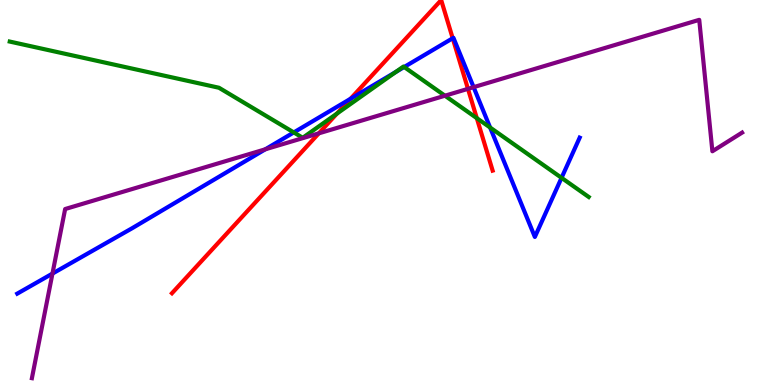[{'lines': ['blue', 'red'], 'intersections': [{'x': 4.52, 'y': 7.43}, {'x': 5.84, 'y': 9.01}]}, {'lines': ['green', 'red'], 'intersections': [{'x': 4.35, 'y': 7.05}, {'x': 6.15, 'y': 6.93}]}, {'lines': ['purple', 'red'], 'intersections': [{'x': 4.11, 'y': 6.54}, {'x': 6.04, 'y': 7.69}]}, {'lines': ['blue', 'green'], 'intersections': [{'x': 3.79, 'y': 6.56}, {'x': 5.11, 'y': 8.13}, {'x': 5.22, 'y': 8.26}, {'x': 6.32, 'y': 6.69}, {'x': 7.25, 'y': 5.38}]}, {'lines': ['blue', 'purple'], 'intersections': [{'x': 0.677, 'y': 2.89}, {'x': 3.42, 'y': 6.12}, {'x': 6.11, 'y': 7.74}]}, {'lines': ['green', 'purple'], 'intersections': [{'x': 5.74, 'y': 7.51}]}]